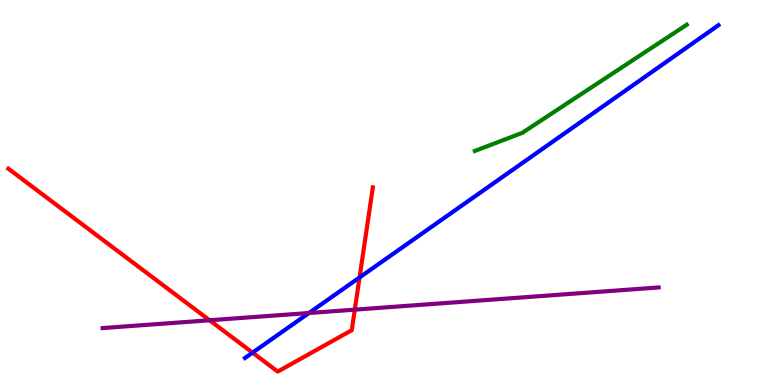[{'lines': ['blue', 'red'], 'intersections': [{'x': 3.26, 'y': 0.84}, {'x': 4.64, 'y': 2.79}]}, {'lines': ['green', 'red'], 'intersections': []}, {'lines': ['purple', 'red'], 'intersections': [{'x': 2.7, 'y': 1.68}, {'x': 4.58, 'y': 1.96}]}, {'lines': ['blue', 'green'], 'intersections': []}, {'lines': ['blue', 'purple'], 'intersections': [{'x': 3.99, 'y': 1.87}]}, {'lines': ['green', 'purple'], 'intersections': []}]